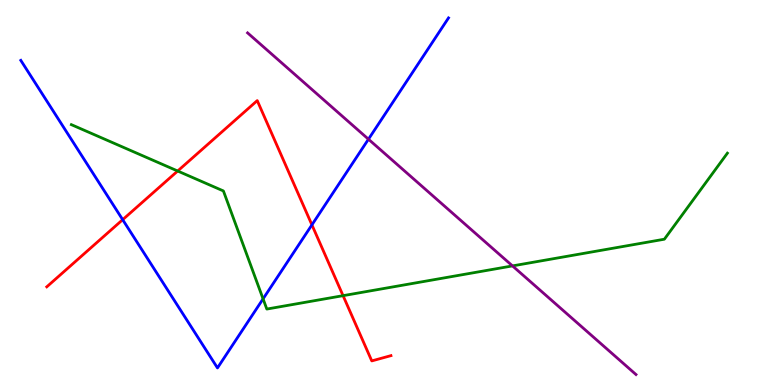[{'lines': ['blue', 'red'], 'intersections': [{'x': 1.58, 'y': 4.29}, {'x': 4.02, 'y': 4.16}]}, {'lines': ['green', 'red'], 'intersections': [{'x': 2.29, 'y': 5.56}, {'x': 4.43, 'y': 2.32}]}, {'lines': ['purple', 'red'], 'intersections': []}, {'lines': ['blue', 'green'], 'intersections': [{'x': 3.39, 'y': 2.24}]}, {'lines': ['blue', 'purple'], 'intersections': [{'x': 4.75, 'y': 6.38}]}, {'lines': ['green', 'purple'], 'intersections': [{'x': 6.61, 'y': 3.09}]}]